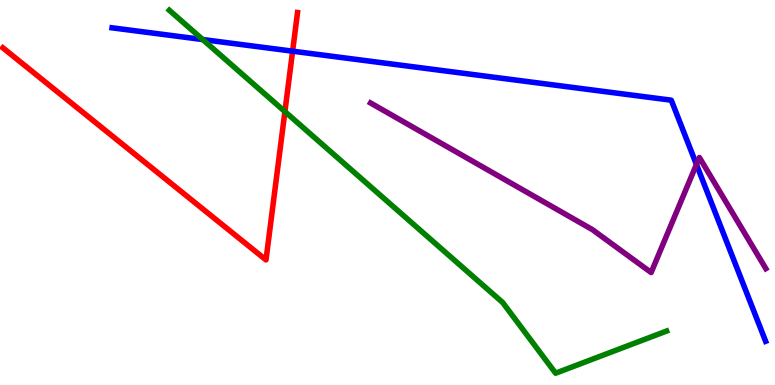[{'lines': ['blue', 'red'], 'intersections': [{'x': 3.78, 'y': 8.67}]}, {'lines': ['green', 'red'], 'intersections': [{'x': 3.68, 'y': 7.1}]}, {'lines': ['purple', 'red'], 'intersections': []}, {'lines': ['blue', 'green'], 'intersections': [{'x': 2.62, 'y': 8.97}]}, {'lines': ['blue', 'purple'], 'intersections': [{'x': 8.99, 'y': 5.73}]}, {'lines': ['green', 'purple'], 'intersections': []}]